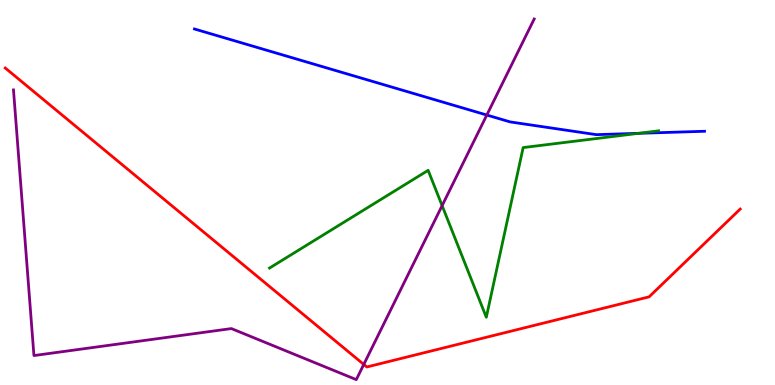[{'lines': ['blue', 'red'], 'intersections': []}, {'lines': ['green', 'red'], 'intersections': []}, {'lines': ['purple', 'red'], 'intersections': [{'x': 4.69, 'y': 0.534}]}, {'lines': ['blue', 'green'], 'intersections': [{'x': 8.24, 'y': 6.54}]}, {'lines': ['blue', 'purple'], 'intersections': [{'x': 6.28, 'y': 7.01}]}, {'lines': ['green', 'purple'], 'intersections': [{'x': 5.7, 'y': 4.66}]}]